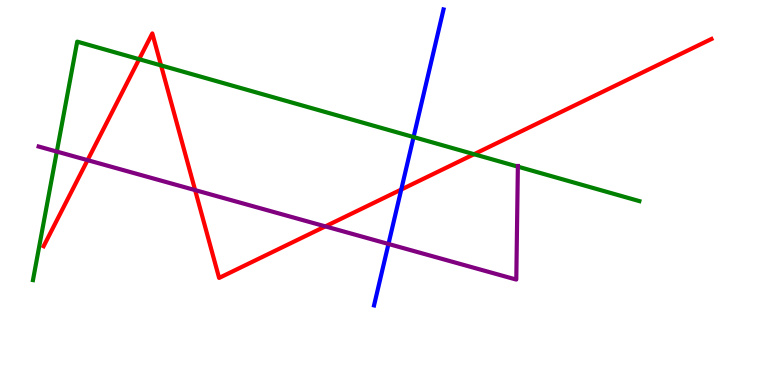[{'lines': ['blue', 'red'], 'intersections': [{'x': 5.18, 'y': 5.08}]}, {'lines': ['green', 'red'], 'intersections': [{'x': 1.8, 'y': 8.46}, {'x': 2.08, 'y': 8.3}, {'x': 6.12, 'y': 5.99}]}, {'lines': ['purple', 'red'], 'intersections': [{'x': 1.13, 'y': 5.84}, {'x': 2.52, 'y': 5.06}, {'x': 4.2, 'y': 4.12}]}, {'lines': ['blue', 'green'], 'intersections': [{'x': 5.34, 'y': 6.44}]}, {'lines': ['blue', 'purple'], 'intersections': [{'x': 5.01, 'y': 3.66}]}, {'lines': ['green', 'purple'], 'intersections': [{'x': 0.733, 'y': 6.06}, {'x': 6.68, 'y': 5.67}]}]